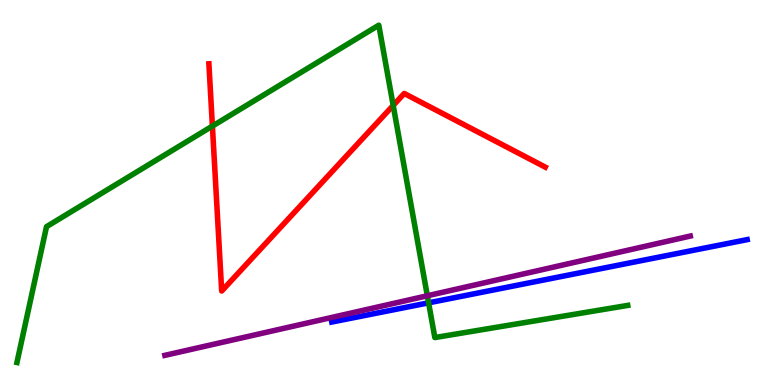[{'lines': ['blue', 'red'], 'intersections': []}, {'lines': ['green', 'red'], 'intersections': [{'x': 2.74, 'y': 6.72}, {'x': 5.07, 'y': 7.26}]}, {'lines': ['purple', 'red'], 'intersections': []}, {'lines': ['blue', 'green'], 'intersections': [{'x': 5.53, 'y': 2.13}]}, {'lines': ['blue', 'purple'], 'intersections': []}, {'lines': ['green', 'purple'], 'intersections': [{'x': 5.51, 'y': 2.32}]}]